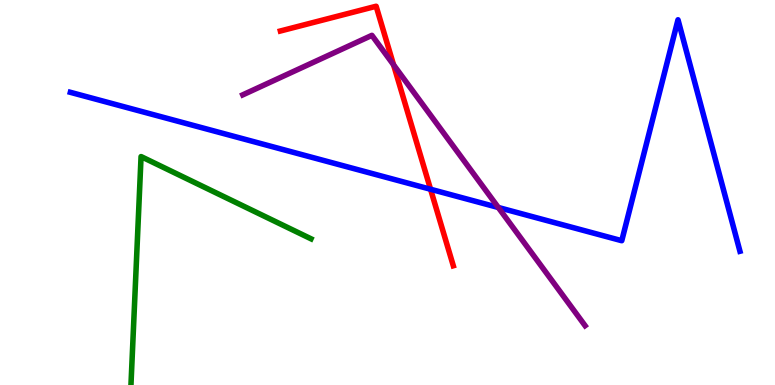[{'lines': ['blue', 'red'], 'intersections': [{'x': 5.56, 'y': 5.08}]}, {'lines': ['green', 'red'], 'intersections': []}, {'lines': ['purple', 'red'], 'intersections': [{'x': 5.08, 'y': 8.32}]}, {'lines': ['blue', 'green'], 'intersections': []}, {'lines': ['blue', 'purple'], 'intersections': [{'x': 6.43, 'y': 4.61}]}, {'lines': ['green', 'purple'], 'intersections': []}]